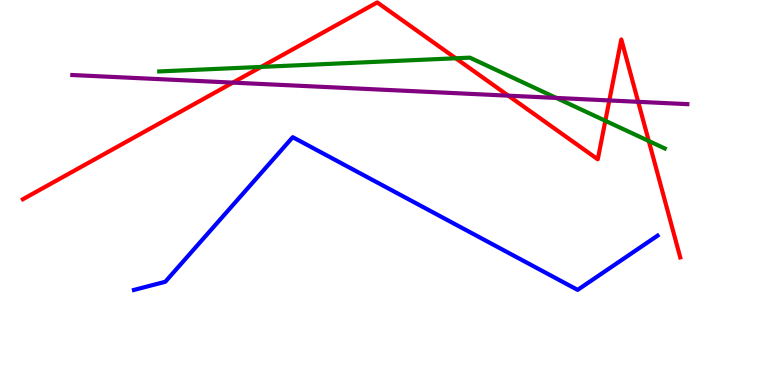[{'lines': ['blue', 'red'], 'intersections': []}, {'lines': ['green', 'red'], 'intersections': [{'x': 3.37, 'y': 8.26}, {'x': 5.88, 'y': 8.49}, {'x': 7.81, 'y': 6.86}, {'x': 8.37, 'y': 6.34}]}, {'lines': ['purple', 'red'], 'intersections': [{'x': 3.0, 'y': 7.85}, {'x': 6.56, 'y': 7.52}, {'x': 7.86, 'y': 7.39}, {'x': 8.23, 'y': 7.36}]}, {'lines': ['blue', 'green'], 'intersections': []}, {'lines': ['blue', 'purple'], 'intersections': []}, {'lines': ['green', 'purple'], 'intersections': [{'x': 7.18, 'y': 7.46}]}]